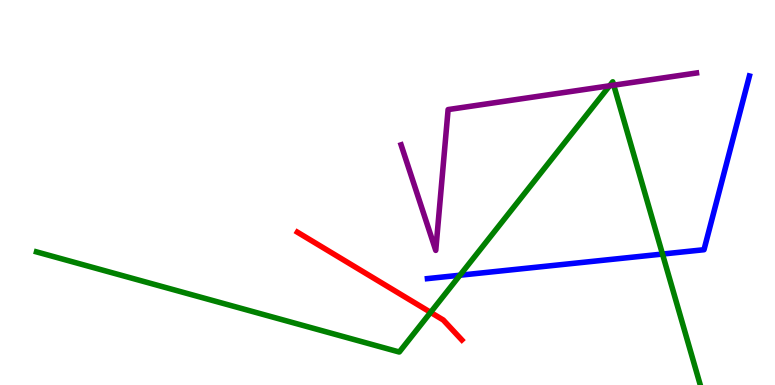[{'lines': ['blue', 'red'], 'intersections': []}, {'lines': ['green', 'red'], 'intersections': [{'x': 5.56, 'y': 1.89}]}, {'lines': ['purple', 'red'], 'intersections': []}, {'lines': ['blue', 'green'], 'intersections': [{'x': 5.93, 'y': 2.85}, {'x': 8.55, 'y': 3.4}]}, {'lines': ['blue', 'purple'], 'intersections': []}, {'lines': ['green', 'purple'], 'intersections': [{'x': 7.87, 'y': 7.77}, {'x': 7.92, 'y': 7.79}]}]